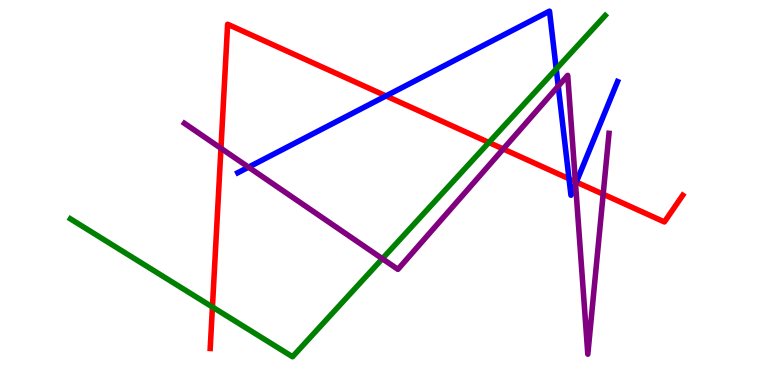[{'lines': ['blue', 'red'], 'intersections': [{'x': 4.98, 'y': 7.51}, {'x': 7.34, 'y': 5.36}, {'x': 7.44, 'y': 5.27}]}, {'lines': ['green', 'red'], 'intersections': [{'x': 2.74, 'y': 2.03}, {'x': 6.31, 'y': 6.3}]}, {'lines': ['purple', 'red'], 'intersections': [{'x': 2.85, 'y': 6.15}, {'x': 6.49, 'y': 6.13}, {'x': 7.42, 'y': 5.28}, {'x': 7.78, 'y': 4.96}]}, {'lines': ['blue', 'green'], 'intersections': [{'x': 7.18, 'y': 8.21}]}, {'lines': ['blue', 'purple'], 'intersections': [{'x': 3.21, 'y': 5.66}, {'x': 7.2, 'y': 7.76}, {'x': 7.43, 'y': 5.22}]}, {'lines': ['green', 'purple'], 'intersections': [{'x': 4.93, 'y': 3.28}]}]